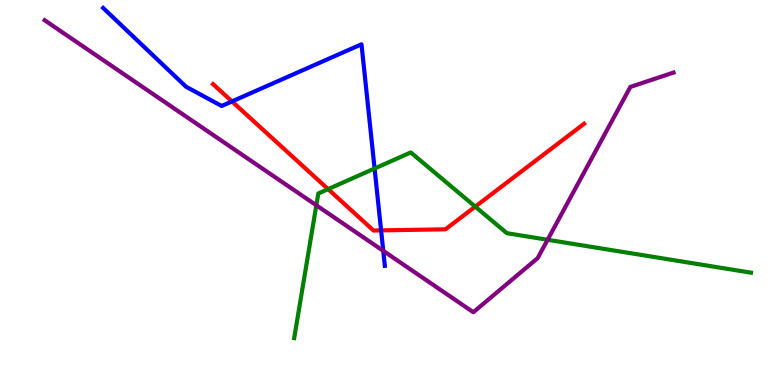[{'lines': ['blue', 'red'], 'intersections': [{'x': 2.99, 'y': 7.37}, {'x': 4.92, 'y': 4.02}]}, {'lines': ['green', 'red'], 'intersections': [{'x': 4.23, 'y': 5.09}, {'x': 6.13, 'y': 4.63}]}, {'lines': ['purple', 'red'], 'intersections': []}, {'lines': ['blue', 'green'], 'intersections': [{'x': 4.83, 'y': 5.62}]}, {'lines': ['blue', 'purple'], 'intersections': [{'x': 4.95, 'y': 3.48}]}, {'lines': ['green', 'purple'], 'intersections': [{'x': 4.08, 'y': 4.67}, {'x': 7.07, 'y': 3.77}]}]